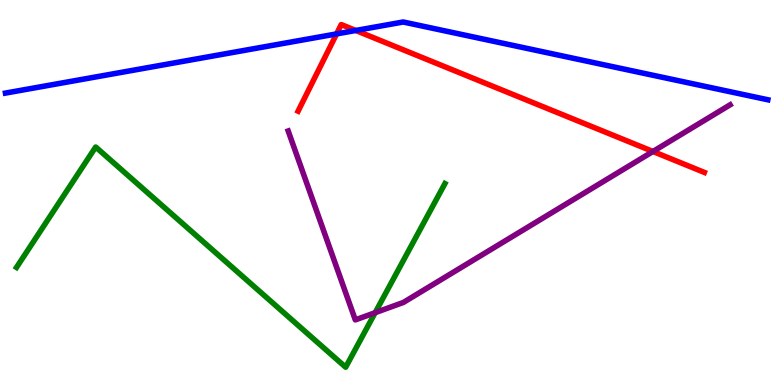[{'lines': ['blue', 'red'], 'intersections': [{'x': 4.34, 'y': 9.12}, {'x': 4.59, 'y': 9.21}]}, {'lines': ['green', 'red'], 'intersections': []}, {'lines': ['purple', 'red'], 'intersections': [{'x': 8.43, 'y': 6.07}]}, {'lines': ['blue', 'green'], 'intersections': []}, {'lines': ['blue', 'purple'], 'intersections': []}, {'lines': ['green', 'purple'], 'intersections': [{'x': 4.84, 'y': 1.88}]}]